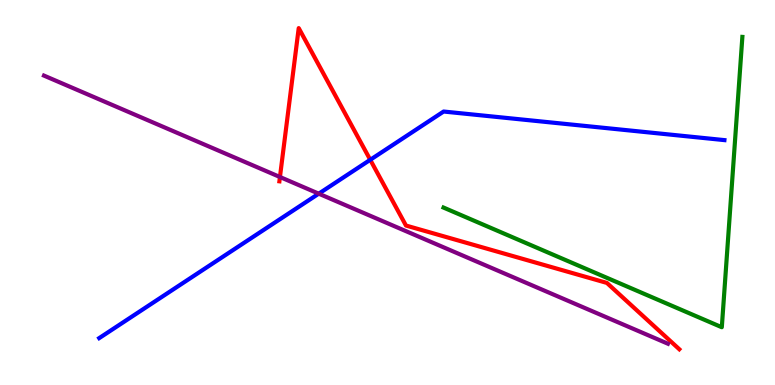[{'lines': ['blue', 'red'], 'intersections': [{'x': 4.78, 'y': 5.85}]}, {'lines': ['green', 'red'], 'intersections': []}, {'lines': ['purple', 'red'], 'intersections': [{'x': 3.61, 'y': 5.4}]}, {'lines': ['blue', 'green'], 'intersections': []}, {'lines': ['blue', 'purple'], 'intersections': [{'x': 4.11, 'y': 4.97}]}, {'lines': ['green', 'purple'], 'intersections': []}]